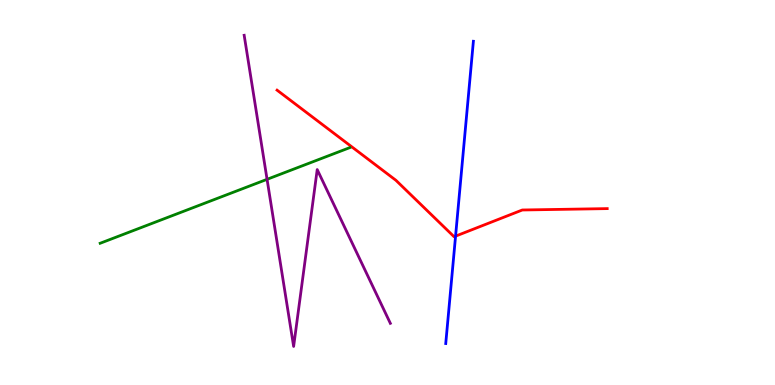[{'lines': ['blue', 'red'], 'intersections': [{'x': 5.88, 'y': 3.87}]}, {'lines': ['green', 'red'], 'intersections': []}, {'lines': ['purple', 'red'], 'intersections': []}, {'lines': ['blue', 'green'], 'intersections': []}, {'lines': ['blue', 'purple'], 'intersections': []}, {'lines': ['green', 'purple'], 'intersections': [{'x': 3.45, 'y': 5.34}]}]